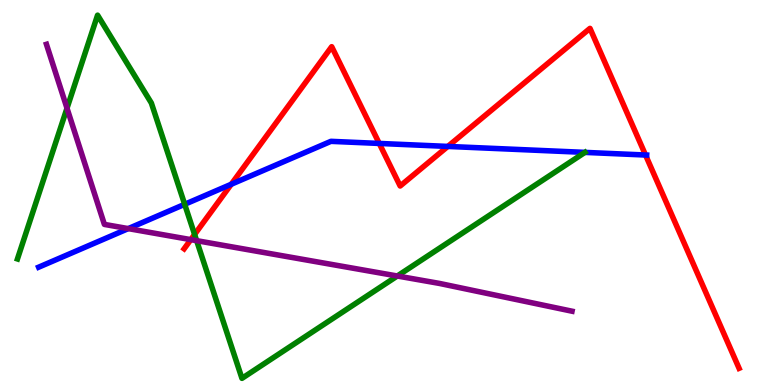[{'lines': ['blue', 'red'], 'intersections': [{'x': 2.98, 'y': 5.21}, {'x': 4.89, 'y': 6.27}, {'x': 5.78, 'y': 6.2}, {'x': 8.33, 'y': 5.97}]}, {'lines': ['green', 'red'], 'intersections': [{'x': 2.51, 'y': 3.91}]}, {'lines': ['purple', 'red'], 'intersections': [{'x': 2.46, 'y': 3.78}]}, {'lines': ['blue', 'green'], 'intersections': [{'x': 2.38, 'y': 4.69}, {'x': 7.55, 'y': 6.04}]}, {'lines': ['blue', 'purple'], 'intersections': [{'x': 1.65, 'y': 4.06}]}, {'lines': ['green', 'purple'], 'intersections': [{'x': 0.864, 'y': 7.19}, {'x': 2.54, 'y': 3.75}, {'x': 5.13, 'y': 2.83}]}]